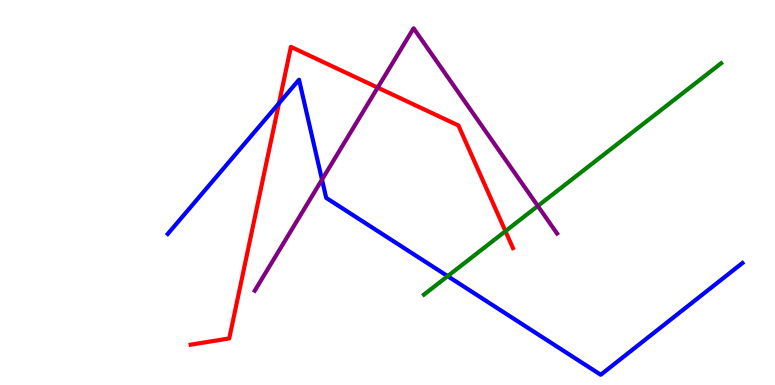[{'lines': ['blue', 'red'], 'intersections': [{'x': 3.6, 'y': 7.32}]}, {'lines': ['green', 'red'], 'intersections': [{'x': 6.52, 'y': 4.0}]}, {'lines': ['purple', 'red'], 'intersections': [{'x': 4.87, 'y': 7.72}]}, {'lines': ['blue', 'green'], 'intersections': [{'x': 5.78, 'y': 2.83}]}, {'lines': ['blue', 'purple'], 'intersections': [{'x': 4.15, 'y': 5.33}]}, {'lines': ['green', 'purple'], 'intersections': [{'x': 6.94, 'y': 4.65}]}]